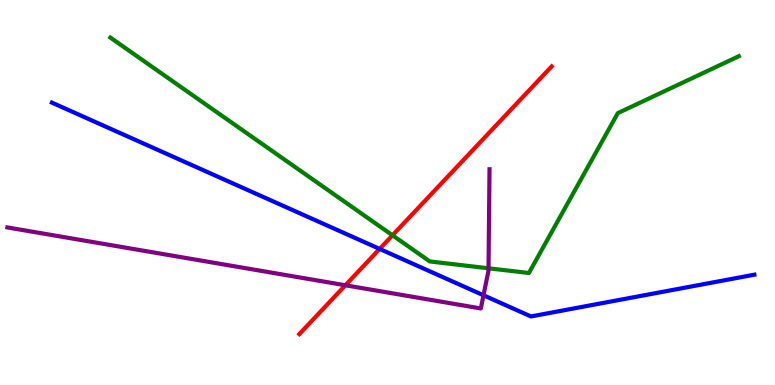[{'lines': ['blue', 'red'], 'intersections': [{'x': 4.9, 'y': 3.53}]}, {'lines': ['green', 'red'], 'intersections': [{'x': 5.06, 'y': 3.89}]}, {'lines': ['purple', 'red'], 'intersections': [{'x': 4.46, 'y': 2.59}]}, {'lines': ['blue', 'green'], 'intersections': []}, {'lines': ['blue', 'purple'], 'intersections': [{'x': 6.24, 'y': 2.33}]}, {'lines': ['green', 'purple'], 'intersections': [{'x': 6.3, 'y': 3.03}]}]